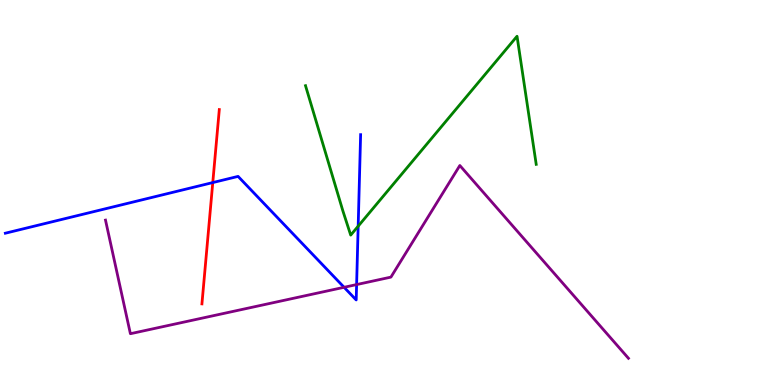[{'lines': ['blue', 'red'], 'intersections': [{'x': 2.75, 'y': 5.26}]}, {'lines': ['green', 'red'], 'intersections': []}, {'lines': ['purple', 'red'], 'intersections': []}, {'lines': ['blue', 'green'], 'intersections': [{'x': 4.62, 'y': 4.13}]}, {'lines': ['blue', 'purple'], 'intersections': [{'x': 4.44, 'y': 2.54}, {'x': 4.6, 'y': 2.61}]}, {'lines': ['green', 'purple'], 'intersections': []}]